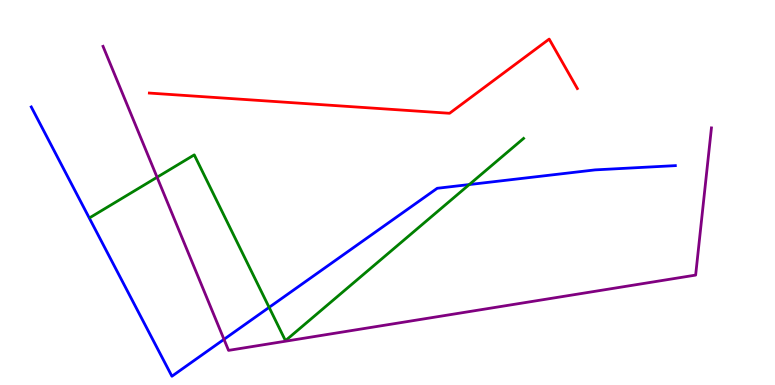[{'lines': ['blue', 'red'], 'intersections': []}, {'lines': ['green', 'red'], 'intersections': []}, {'lines': ['purple', 'red'], 'intersections': []}, {'lines': ['blue', 'green'], 'intersections': [{'x': 3.47, 'y': 2.02}, {'x': 6.06, 'y': 5.21}]}, {'lines': ['blue', 'purple'], 'intersections': [{'x': 2.89, 'y': 1.19}]}, {'lines': ['green', 'purple'], 'intersections': [{'x': 2.03, 'y': 5.4}]}]